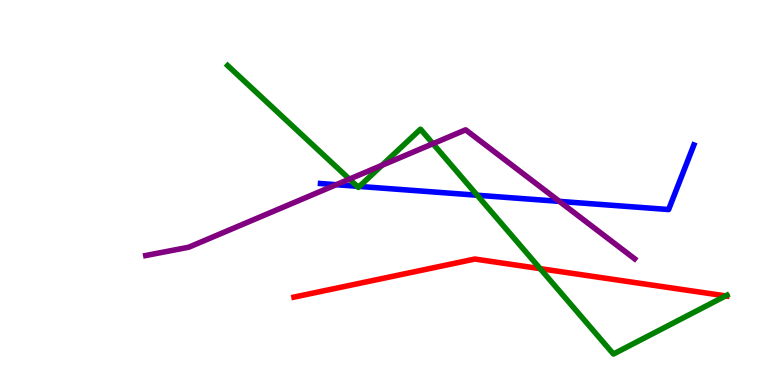[{'lines': ['blue', 'red'], 'intersections': []}, {'lines': ['green', 'red'], 'intersections': [{'x': 6.97, 'y': 3.02}, {'x': 9.36, 'y': 2.31}]}, {'lines': ['purple', 'red'], 'intersections': []}, {'lines': ['blue', 'green'], 'intersections': [{'x': 4.61, 'y': 5.16}, {'x': 4.64, 'y': 5.16}, {'x': 6.16, 'y': 4.93}]}, {'lines': ['blue', 'purple'], 'intersections': [{'x': 4.34, 'y': 5.2}, {'x': 7.22, 'y': 4.77}]}, {'lines': ['green', 'purple'], 'intersections': [{'x': 4.51, 'y': 5.35}, {'x': 4.93, 'y': 5.71}, {'x': 5.59, 'y': 6.27}]}]